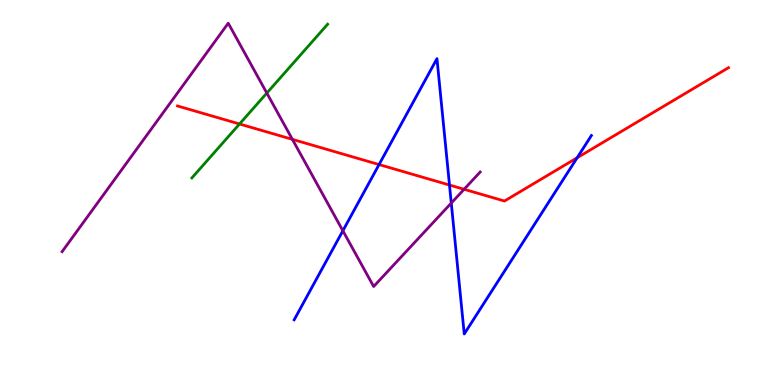[{'lines': ['blue', 'red'], 'intersections': [{'x': 4.89, 'y': 5.73}, {'x': 5.8, 'y': 5.19}, {'x': 7.45, 'y': 5.9}]}, {'lines': ['green', 'red'], 'intersections': [{'x': 3.09, 'y': 6.78}]}, {'lines': ['purple', 'red'], 'intersections': [{'x': 3.77, 'y': 6.38}, {'x': 5.99, 'y': 5.08}]}, {'lines': ['blue', 'green'], 'intersections': []}, {'lines': ['blue', 'purple'], 'intersections': [{'x': 4.42, 'y': 4.01}, {'x': 5.82, 'y': 4.73}]}, {'lines': ['green', 'purple'], 'intersections': [{'x': 3.44, 'y': 7.58}]}]